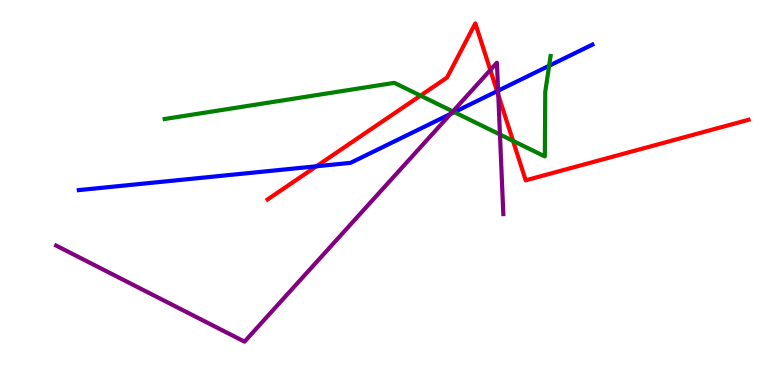[{'lines': ['blue', 'red'], 'intersections': [{'x': 4.08, 'y': 5.68}, {'x': 6.41, 'y': 7.63}]}, {'lines': ['green', 'red'], 'intersections': [{'x': 5.43, 'y': 7.52}, {'x': 6.62, 'y': 6.34}]}, {'lines': ['purple', 'red'], 'intersections': [{'x': 6.33, 'y': 8.18}, {'x': 6.43, 'y': 7.54}]}, {'lines': ['blue', 'green'], 'intersections': [{'x': 5.86, 'y': 7.09}, {'x': 7.09, 'y': 8.29}]}, {'lines': ['blue', 'purple'], 'intersections': [{'x': 5.81, 'y': 7.04}, {'x': 6.43, 'y': 7.64}]}, {'lines': ['green', 'purple'], 'intersections': [{'x': 5.84, 'y': 7.11}, {'x': 6.45, 'y': 6.51}]}]